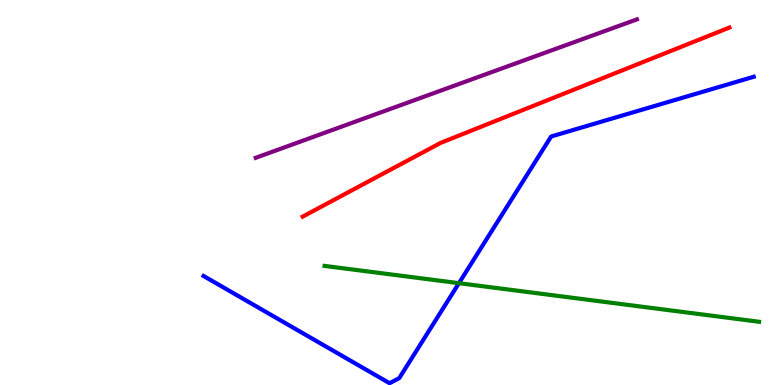[{'lines': ['blue', 'red'], 'intersections': []}, {'lines': ['green', 'red'], 'intersections': []}, {'lines': ['purple', 'red'], 'intersections': []}, {'lines': ['blue', 'green'], 'intersections': [{'x': 5.92, 'y': 2.64}]}, {'lines': ['blue', 'purple'], 'intersections': []}, {'lines': ['green', 'purple'], 'intersections': []}]